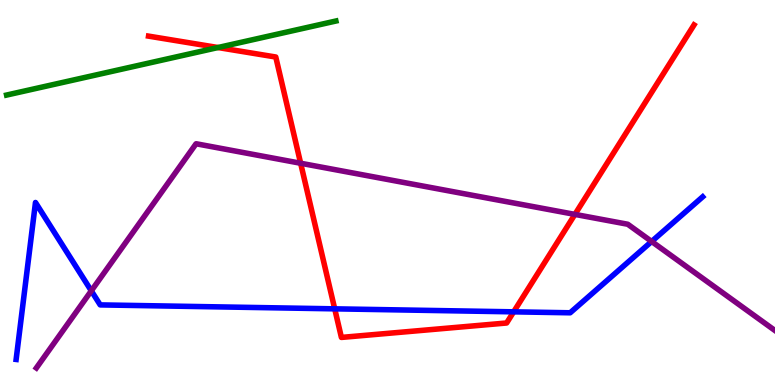[{'lines': ['blue', 'red'], 'intersections': [{'x': 4.32, 'y': 1.98}, {'x': 6.63, 'y': 1.9}]}, {'lines': ['green', 'red'], 'intersections': [{'x': 2.81, 'y': 8.77}]}, {'lines': ['purple', 'red'], 'intersections': [{'x': 3.88, 'y': 5.76}, {'x': 7.42, 'y': 4.43}]}, {'lines': ['blue', 'green'], 'intersections': []}, {'lines': ['blue', 'purple'], 'intersections': [{'x': 1.18, 'y': 2.45}, {'x': 8.41, 'y': 3.73}]}, {'lines': ['green', 'purple'], 'intersections': []}]